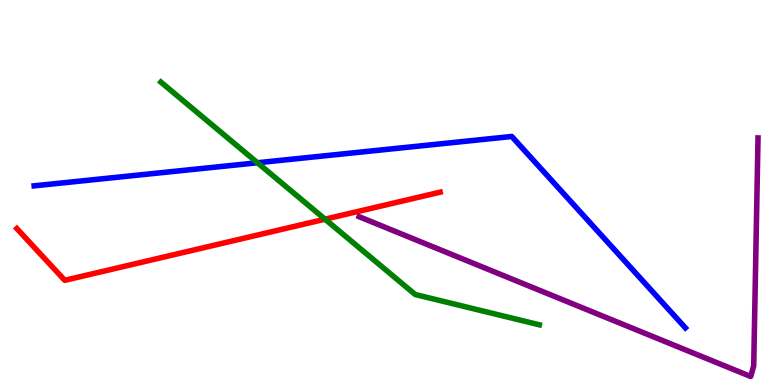[{'lines': ['blue', 'red'], 'intersections': []}, {'lines': ['green', 'red'], 'intersections': [{'x': 4.19, 'y': 4.31}]}, {'lines': ['purple', 'red'], 'intersections': []}, {'lines': ['blue', 'green'], 'intersections': [{'x': 3.32, 'y': 5.77}]}, {'lines': ['blue', 'purple'], 'intersections': []}, {'lines': ['green', 'purple'], 'intersections': []}]